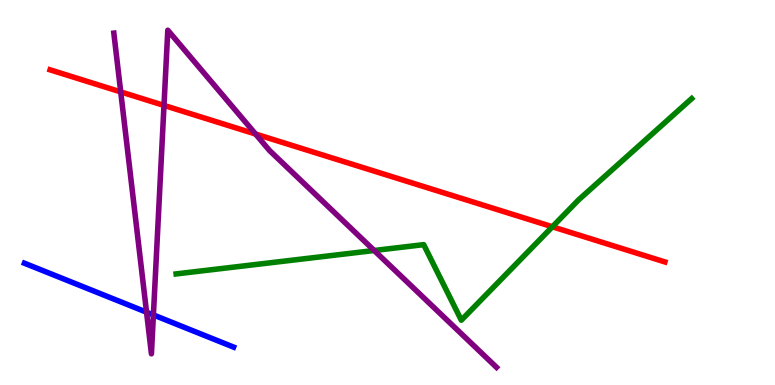[{'lines': ['blue', 'red'], 'intersections': []}, {'lines': ['green', 'red'], 'intersections': [{'x': 7.13, 'y': 4.11}]}, {'lines': ['purple', 'red'], 'intersections': [{'x': 1.56, 'y': 7.61}, {'x': 2.12, 'y': 7.26}, {'x': 3.3, 'y': 6.52}]}, {'lines': ['blue', 'green'], 'intersections': []}, {'lines': ['blue', 'purple'], 'intersections': [{'x': 1.89, 'y': 1.89}, {'x': 1.98, 'y': 1.82}]}, {'lines': ['green', 'purple'], 'intersections': [{'x': 4.83, 'y': 3.49}]}]